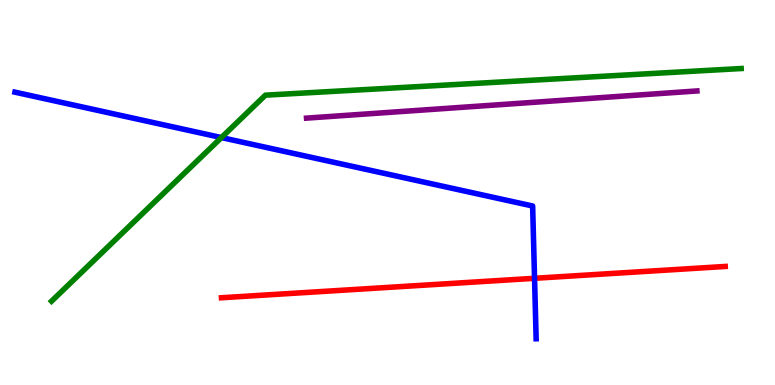[{'lines': ['blue', 'red'], 'intersections': [{'x': 6.9, 'y': 2.77}]}, {'lines': ['green', 'red'], 'intersections': []}, {'lines': ['purple', 'red'], 'intersections': []}, {'lines': ['blue', 'green'], 'intersections': [{'x': 2.86, 'y': 6.43}]}, {'lines': ['blue', 'purple'], 'intersections': []}, {'lines': ['green', 'purple'], 'intersections': []}]